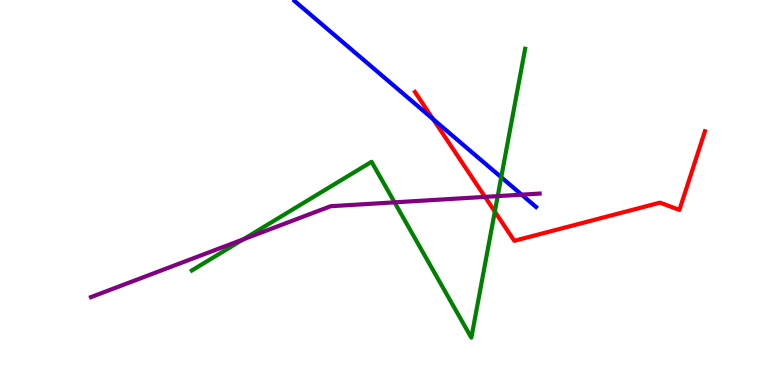[{'lines': ['blue', 'red'], 'intersections': [{'x': 5.59, 'y': 6.9}]}, {'lines': ['green', 'red'], 'intersections': [{'x': 6.38, 'y': 4.5}]}, {'lines': ['purple', 'red'], 'intersections': [{'x': 6.26, 'y': 4.89}]}, {'lines': ['blue', 'green'], 'intersections': [{'x': 6.47, 'y': 5.4}]}, {'lines': ['blue', 'purple'], 'intersections': [{'x': 6.73, 'y': 4.94}]}, {'lines': ['green', 'purple'], 'intersections': [{'x': 3.14, 'y': 3.78}, {'x': 5.09, 'y': 4.74}, {'x': 6.42, 'y': 4.91}]}]